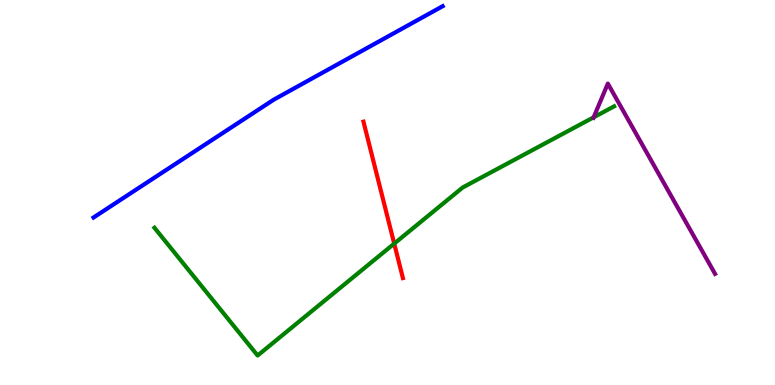[{'lines': ['blue', 'red'], 'intersections': []}, {'lines': ['green', 'red'], 'intersections': [{'x': 5.09, 'y': 3.67}]}, {'lines': ['purple', 'red'], 'intersections': []}, {'lines': ['blue', 'green'], 'intersections': []}, {'lines': ['blue', 'purple'], 'intersections': []}, {'lines': ['green', 'purple'], 'intersections': [{'x': 7.66, 'y': 6.95}]}]